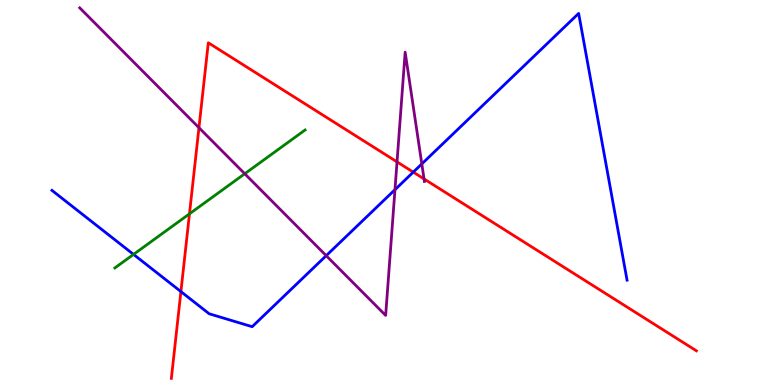[{'lines': ['blue', 'red'], 'intersections': [{'x': 2.33, 'y': 2.43}, {'x': 5.33, 'y': 5.53}]}, {'lines': ['green', 'red'], 'intersections': [{'x': 2.44, 'y': 4.45}]}, {'lines': ['purple', 'red'], 'intersections': [{'x': 2.57, 'y': 6.68}, {'x': 5.12, 'y': 5.8}, {'x': 5.47, 'y': 5.35}]}, {'lines': ['blue', 'green'], 'intersections': [{'x': 1.72, 'y': 3.39}]}, {'lines': ['blue', 'purple'], 'intersections': [{'x': 4.21, 'y': 3.36}, {'x': 5.1, 'y': 5.07}, {'x': 5.44, 'y': 5.74}]}, {'lines': ['green', 'purple'], 'intersections': [{'x': 3.16, 'y': 5.49}]}]